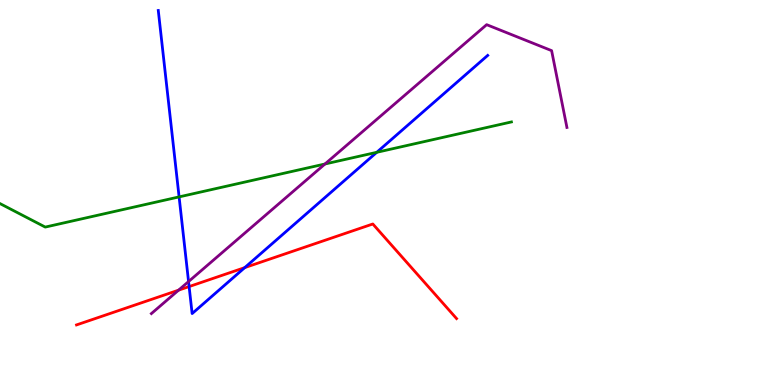[{'lines': ['blue', 'red'], 'intersections': [{'x': 2.44, 'y': 2.56}, {'x': 3.16, 'y': 3.05}]}, {'lines': ['green', 'red'], 'intersections': []}, {'lines': ['purple', 'red'], 'intersections': [{'x': 2.3, 'y': 2.46}]}, {'lines': ['blue', 'green'], 'intersections': [{'x': 2.31, 'y': 4.89}, {'x': 4.86, 'y': 6.04}]}, {'lines': ['blue', 'purple'], 'intersections': [{'x': 2.43, 'y': 2.69}]}, {'lines': ['green', 'purple'], 'intersections': [{'x': 4.19, 'y': 5.74}]}]